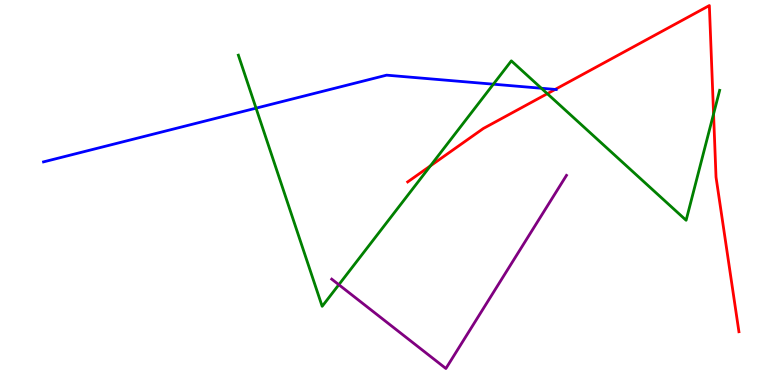[{'lines': ['blue', 'red'], 'intersections': [{'x': 7.16, 'y': 7.68}]}, {'lines': ['green', 'red'], 'intersections': [{'x': 5.55, 'y': 5.69}, {'x': 7.06, 'y': 7.57}, {'x': 9.21, 'y': 7.04}]}, {'lines': ['purple', 'red'], 'intersections': []}, {'lines': ['blue', 'green'], 'intersections': [{'x': 3.3, 'y': 7.19}, {'x': 6.37, 'y': 7.81}, {'x': 6.99, 'y': 7.71}]}, {'lines': ['blue', 'purple'], 'intersections': []}, {'lines': ['green', 'purple'], 'intersections': [{'x': 4.37, 'y': 2.61}]}]